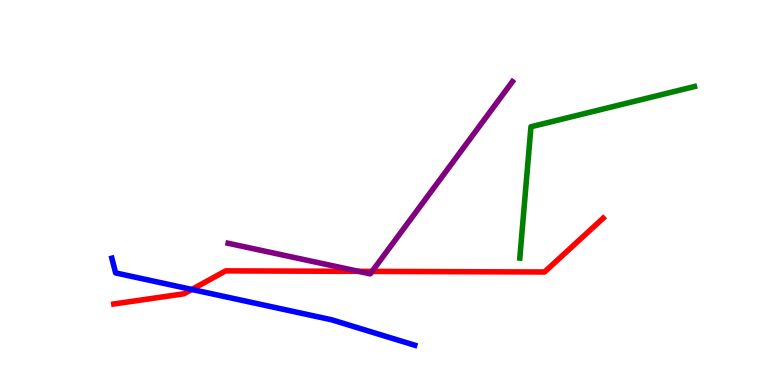[{'lines': ['blue', 'red'], 'intersections': [{'x': 2.47, 'y': 2.48}]}, {'lines': ['green', 'red'], 'intersections': []}, {'lines': ['purple', 'red'], 'intersections': [{'x': 4.63, 'y': 2.95}, {'x': 4.8, 'y': 2.95}]}, {'lines': ['blue', 'green'], 'intersections': []}, {'lines': ['blue', 'purple'], 'intersections': []}, {'lines': ['green', 'purple'], 'intersections': []}]